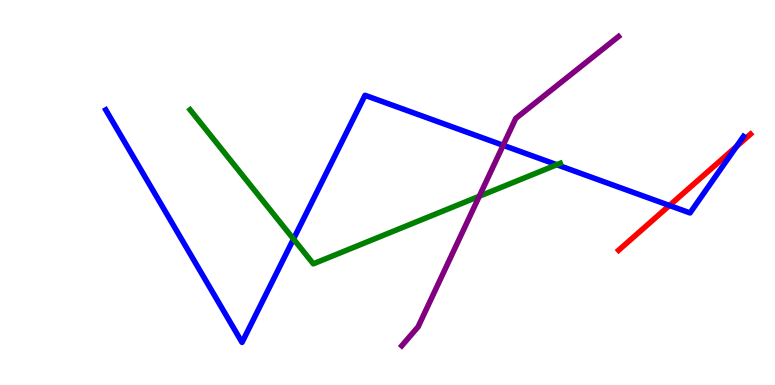[{'lines': ['blue', 'red'], 'intersections': [{'x': 8.64, 'y': 4.66}, {'x': 9.5, 'y': 6.19}]}, {'lines': ['green', 'red'], 'intersections': []}, {'lines': ['purple', 'red'], 'intersections': []}, {'lines': ['blue', 'green'], 'intersections': [{'x': 3.79, 'y': 3.79}, {'x': 7.18, 'y': 5.72}]}, {'lines': ['blue', 'purple'], 'intersections': [{'x': 6.49, 'y': 6.23}]}, {'lines': ['green', 'purple'], 'intersections': [{'x': 6.18, 'y': 4.9}]}]